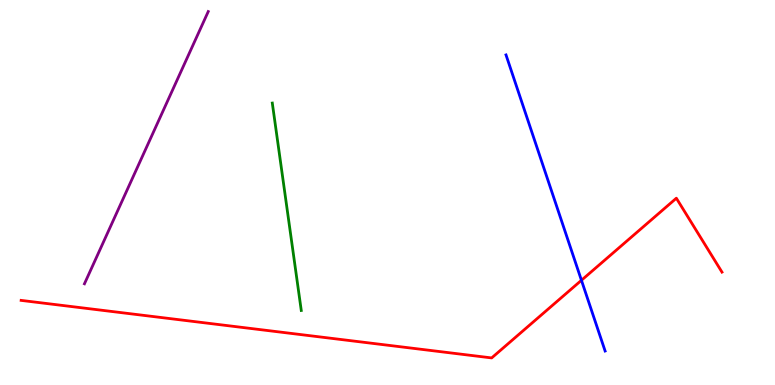[{'lines': ['blue', 'red'], 'intersections': [{'x': 7.5, 'y': 2.72}]}, {'lines': ['green', 'red'], 'intersections': []}, {'lines': ['purple', 'red'], 'intersections': []}, {'lines': ['blue', 'green'], 'intersections': []}, {'lines': ['blue', 'purple'], 'intersections': []}, {'lines': ['green', 'purple'], 'intersections': []}]